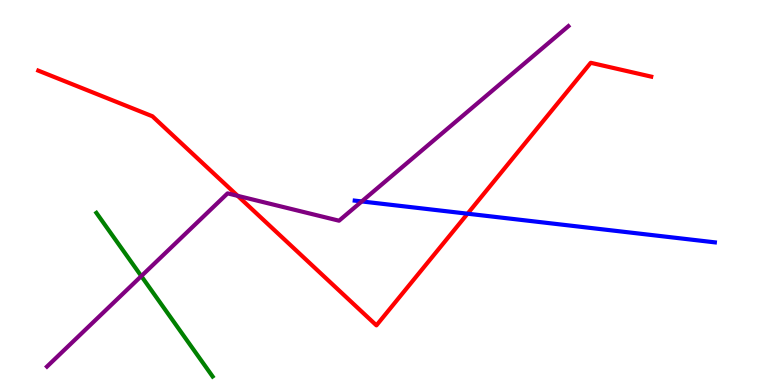[{'lines': ['blue', 'red'], 'intersections': [{'x': 6.03, 'y': 4.45}]}, {'lines': ['green', 'red'], 'intersections': []}, {'lines': ['purple', 'red'], 'intersections': [{'x': 3.07, 'y': 4.91}]}, {'lines': ['blue', 'green'], 'intersections': []}, {'lines': ['blue', 'purple'], 'intersections': [{'x': 4.67, 'y': 4.77}]}, {'lines': ['green', 'purple'], 'intersections': [{'x': 1.82, 'y': 2.83}]}]